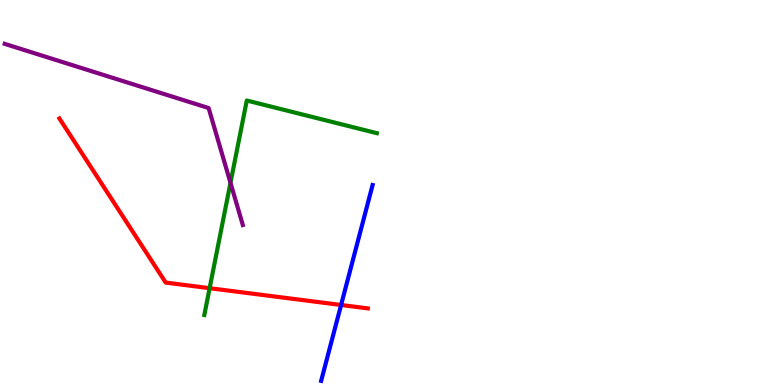[{'lines': ['blue', 'red'], 'intersections': [{'x': 4.4, 'y': 2.08}]}, {'lines': ['green', 'red'], 'intersections': [{'x': 2.7, 'y': 2.51}]}, {'lines': ['purple', 'red'], 'intersections': []}, {'lines': ['blue', 'green'], 'intersections': []}, {'lines': ['blue', 'purple'], 'intersections': []}, {'lines': ['green', 'purple'], 'intersections': [{'x': 2.97, 'y': 5.25}]}]